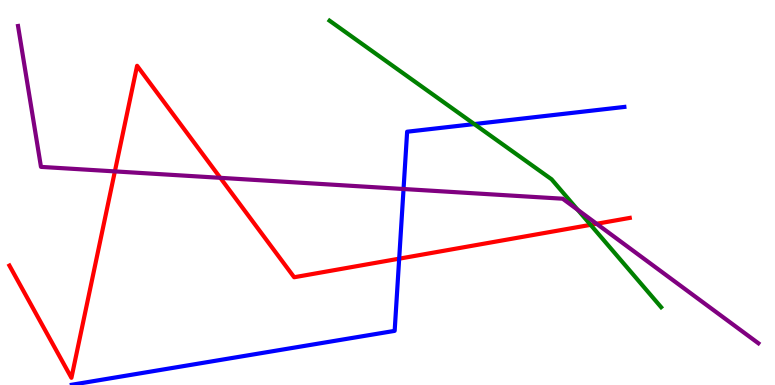[{'lines': ['blue', 'red'], 'intersections': [{'x': 5.15, 'y': 3.28}]}, {'lines': ['green', 'red'], 'intersections': [{'x': 7.62, 'y': 4.16}]}, {'lines': ['purple', 'red'], 'intersections': [{'x': 1.48, 'y': 5.55}, {'x': 2.84, 'y': 5.38}, {'x': 7.7, 'y': 4.19}]}, {'lines': ['blue', 'green'], 'intersections': [{'x': 6.12, 'y': 6.78}]}, {'lines': ['blue', 'purple'], 'intersections': [{'x': 5.21, 'y': 5.09}]}, {'lines': ['green', 'purple'], 'intersections': [{'x': 7.45, 'y': 4.55}]}]